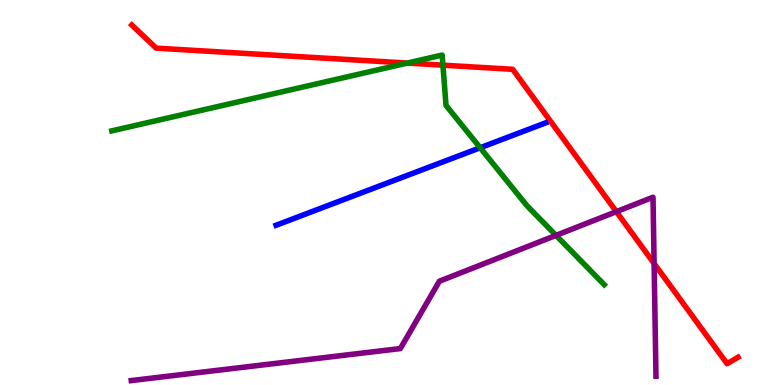[{'lines': ['blue', 'red'], 'intersections': []}, {'lines': ['green', 'red'], 'intersections': [{'x': 5.26, 'y': 8.36}, {'x': 5.72, 'y': 8.31}]}, {'lines': ['purple', 'red'], 'intersections': [{'x': 7.95, 'y': 4.5}, {'x': 8.44, 'y': 3.16}]}, {'lines': ['blue', 'green'], 'intersections': [{'x': 6.2, 'y': 6.16}]}, {'lines': ['blue', 'purple'], 'intersections': []}, {'lines': ['green', 'purple'], 'intersections': [{'x': 7.17, 'y': 3.89}]}]